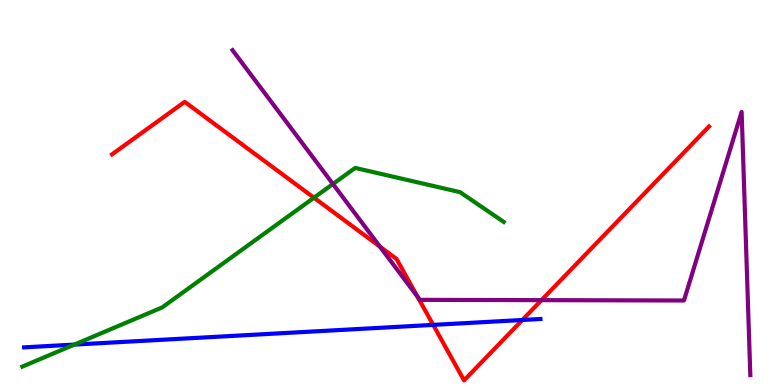[{'lines': ['blue', 'red'], 'intersections': [{'x': 5.59, 'y': 1.56}, {'x': 6.74, 'y': 1.69}]}, {'lines': ['green', 'red'], 'intersections': [{'x': 4.05, 'y': 4.86}]}, {'lines': ['purple', 'red'], 'intersections': [{'x': 4.9, 'y': 3.59}, {'x': 5.39, 'y': 2.29}, {'x': 6.99, 'y': 2.2}]}, {'lines': ['blue', 'green'], 'intersections': [{'x': 0.959, 'y': 1.05}]}, {'lines': ['blue', 'purple'], 'intersections': []}, {'lines': ['green', 'purple'], 'intersections': [{'x': 4.3, 'y': 5.22}]}]